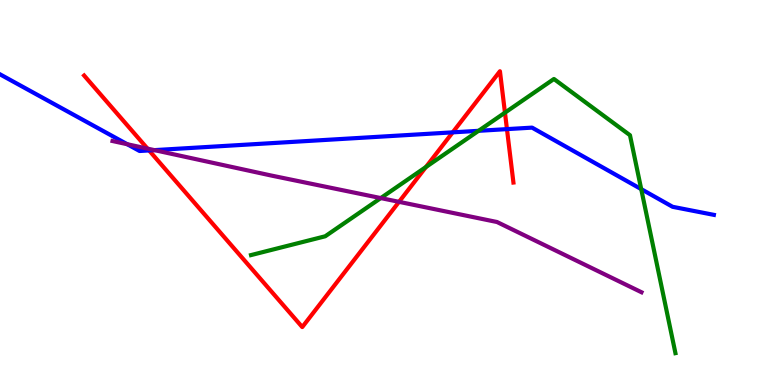[{'lines': ['blue', 'red'], 'intersections': [{'x': 1.92, 'y': 6.09}, {'x': 5.84, 'y': 6.56}, {'x': 6.54, 'y': 6.65}]}, {'lines': ['green', 'red'], 'intersections': [{'x': 5.5, 'y': 5.66}, {'x': 6.52, 'y': 7.07}]}, {'lines': ['purple', 'red'], 'intersections': [{'x': 1.9, 'y': 6.14}, {'x': 5.15, 'y': 4.76}]}, {'lines': ['blue', 'green'], 'intersections': [{'x': 6.18, 'y': 6.6}, {'x': 8.27, 'y': 5.09}]}, {'lines': ['blue', 'purple'], 'intersections': [{'x': 1.64, 'y': 6.25}, {'x': 1.99, 'y': 6.1}]}, {'lines': ['green', 'purple'], 'intersections': [{'x': 4.91, 'y': 4.86}]}]